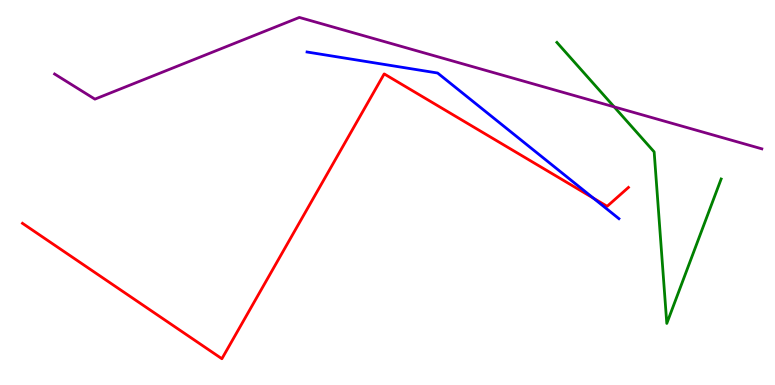[{'lines': ['blue', 'red'], 'intersections': [{'x': 7.66, 'y': 4.85}]}, {'lines': ['green', 'red'], 'intersections': []}, {'lines': ['purple', 'red'], 'intersections': []}, {'lines': ['blue', 'green'], 'intersections': []}, {'lines': ['blue', 'purple'], 'intersections': []}, {'lines': ['green', 'purple'], 'intersections': [{'x': 7.92, 'y': 7.22}]}]